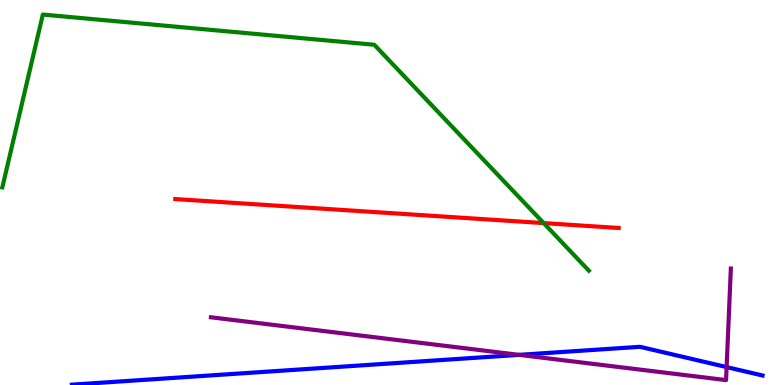[{'lines': ['blue', 'red'], 'intersections': []}, {'lines': ['green', 'red'], 'intersections': [{'x': 7.01, 'y': 4.21}]}, {'lines': ['purple', 'red'], 'intersections': []}, {'lines': ['blue', 'green'], 'intersections': []}, {'lines': ['blue', 'purple'], 'intersections': [{'x': 6.7, 'y': 0.783}, {'x': 9.38, 'y': 0.465}]}, {'lines': ['green', 'purple'], 'intersections': []}]